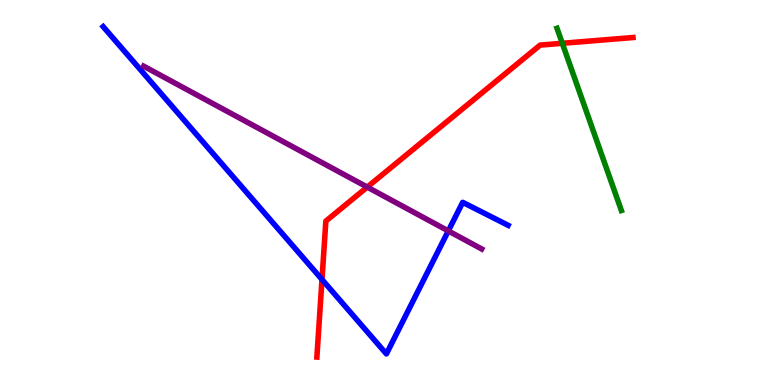[{'lines': ['blue', 'red'], 'intersections': [{'x': 4.15, 'y': 2.74}]}, {'lines': ['green', 'red'], 'intersections': [{'x': 7.26, 'y': 8.88}]}, {'lines': ['purple', 'red'], 'intersections': [{'x': 4.74, 'y': 5.14}]}, {'lines': ['blue', 'green'], 'intersections': []}, {'lines': ['blue', 'purple'], 'intersections': [{'x': 5.78, 'y': 4.0}]}, {'lines': ['green', 'purple'], 'intersections': []}]